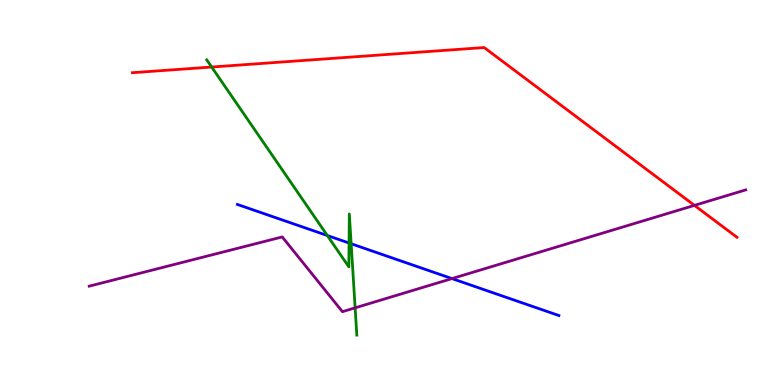[{'lines': ['blue', 'red'], 'intersections': []}, {'lines': ['green', 'red'], 'intersections': [{'x': 2.73, 'y': 8.26}]}, {'lines': ['purple', 'red'], 'intersections': [{'x': 8.96, 'y': 4.67}]}, {'lines': ['blue', 'green'], 'intersections': [{'x': 4.22, 'y': 3.88}, {'x': 4.5, 'y': 3.69}, {'x': 4.53, 'y': 3.67}]}, {'lines': ['blue', 'purple'], 'intersections': [{'x': 5.83, 'y': 2.76}]}, {'lines': ['green', 'purple'], 'intersections': [{'x': 4.58, 'y': 2.0}]}]